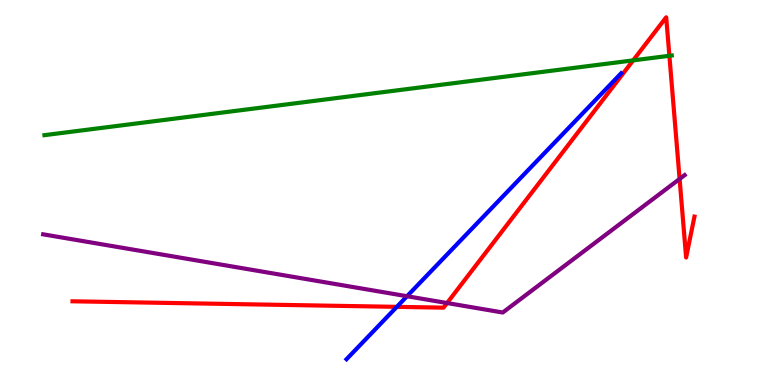[{'lines': ['blue', 'red'], 'intersections': [{'x': 5.12, 'y': 2.03}]}, {'lines': ['green', 'red'], 'intersections': [{'x': 8.17, 'y': 8.43}, {'x': 8.64, 'y': 8.55}]}, {'lines': ['purple', 'red'], 'intersections': [{'x': 5.77, 'y': 2.13}, {'x': 8.77, 'y': 5.35}]}, {'lines': ['blue', 'green'], 'intersections': []}, {'lines': ['blue', 'purple'], 'intersections': [{'x': 5.25, 'y': 2.31}]}, {'lines': ['green', 'purple'], 'intersections': []}]